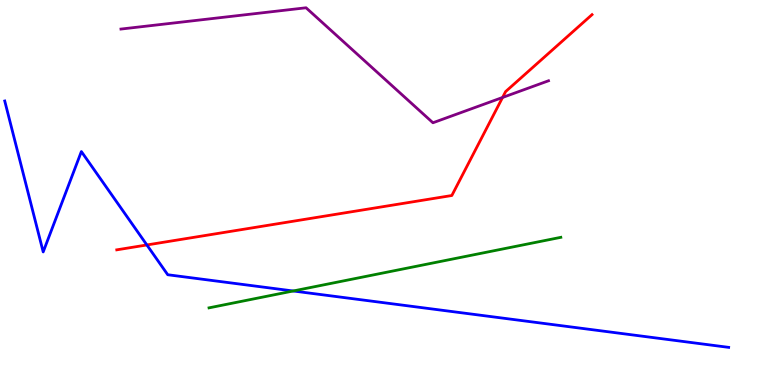[{'lines': ['blue', 'red'], 'intersections': [{'x': 1.9, 'y': 3.64}]}, {'lines': ['green', 'red'], 'intersections': []}, {'lines': ['purple', 'red'], 'intersections': [{'x': 6.48, 'y': 7.47}]}, {'lines': ['blue', 'green'], 'intersections': [{'x': 3.78, 'y': 2.44}]}, {'lines': ['blue', 'purple'], 'intersections': []}, {'lines': ['green', 'purple'], 'intersections': []}]